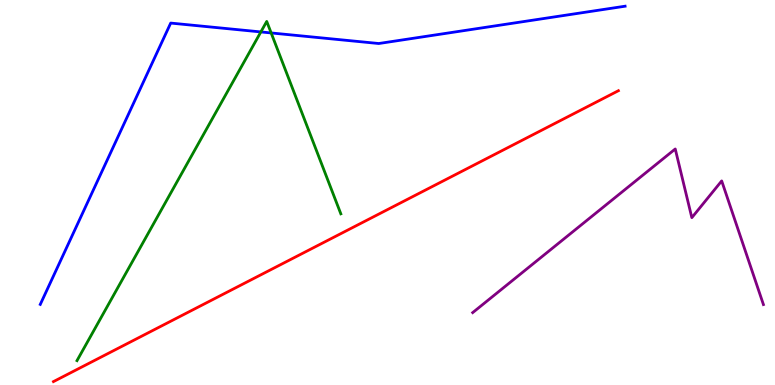[{'lines': ['blue', 'red'], 'intersections': []}, {'lines': ['green', 'red'], 'intersections': []}, {'lines': ['purple', 'red'], 'intersections': []}, {'lines': ['blue', 'green'], 'intersections': [{'x': 3.37, 'y': 9.17}, {'x': 3.5, 'y': 9.14}]}, {'lines': ['blue', 'purple'], 'intersections': []}, {'lines': ['green', 'purple'], 'intersections': []}]